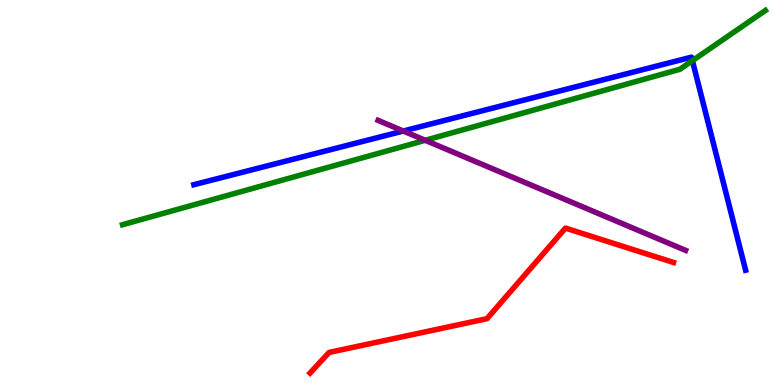[{'lines': ['blue', 'red'], 'intersections': []}, {'lines': ['green', 'red'], 'intersections': []}, {'lines': ['purple', 'red'], 'intersections': []}, {'lines': ['blue', 'green'], 'intersections': [{'x': 8.93, 'y': 8.42}]}, {'lines': ['blue', 'purple'], 'intersections': [{'x': 5.2, 'y': 6.6}]}, {'lines': ['green', 'purple'], 'intersections': [{'x': 5.49, 'y': 6.36}]}]